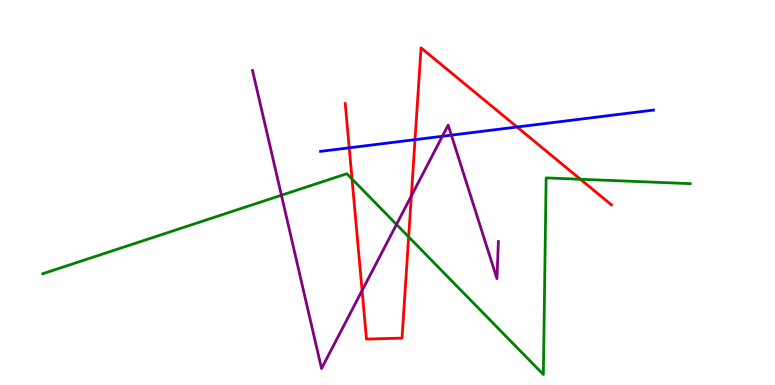[{'lines': ['blue', 'red'], 'intersections': [{'x': 4.51, 'y': 6.16}, {'x': 5.36, 'y': 6.37}, {'x': 6.67, 'y': 6.7}]}, {'lines': ['green', 'red'], 'intersections': [{'x': 4.54, 'y': 5.35}, {'x': 5.27, 'y': 3.85}, {'x': 7.49, 'y': 5.34}]}, {'lines': ['purple', 'red'], 'intersections': [{'x': 4.67, 'y': 2.45}, {'x': 5.31, 'y': 4.91}]}, {'lines': ['blue', 'green'], 'intersections': []}, {'lines': ['blue', 'purple'], 'intersections': [{'x': 5.71, 'y': 6.46}, {'x': 5.82, 'y': 6.49}]}, {'lines': ['green', 'purple'], 'intersections': [{'x': 3.63, 'y': 4.93}, {'x': 5.12, 'y': 4.17}]}]